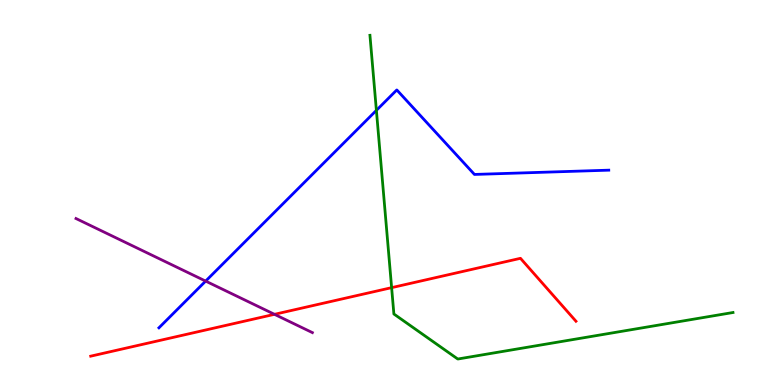[{'lines': ['blue', 'red'], 'intersections': []}, {'lines': ['green', 'red'], 'intersections': [{'x': 5.05, 'y': 2.53}]}, {'lines': ['purple', 'red'], 'intersections': [{'x': 3.54, 'y': 1.84}]}, {'lines': ['blue', 'green'], 'intersections': [{'x': 4.86, 'y': 7.13}]}, {'lines': ['blue', 'purple'], 'intersections': [{'x': 2.65, 'y': 2.7}]}, {'lines': ['green', 'purple'], 'intersections': []}]